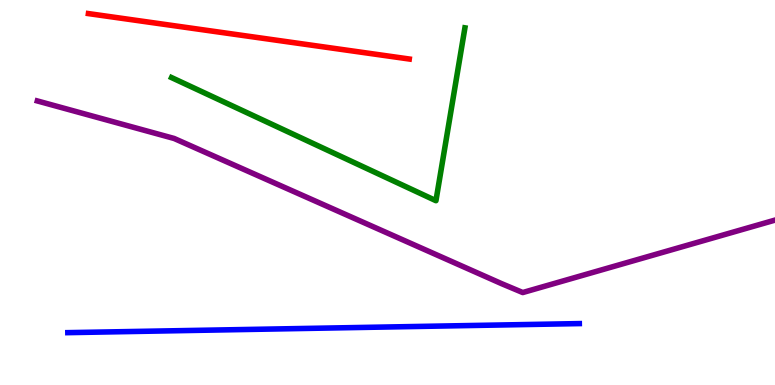[{'lines': ['blue', 'red'], 'intersections': []}, {'lines': ['green', 'red'], 'intersections': []}, {'lines': ['purple', 'red'], 'intersections': []}, {'lines': ['blue', 'green'], 'intersections': []}, {'lines': ['blue', 'purple'], 'intersections': []}, {'lines': ['green', 'purple'], 'intersections': []}]